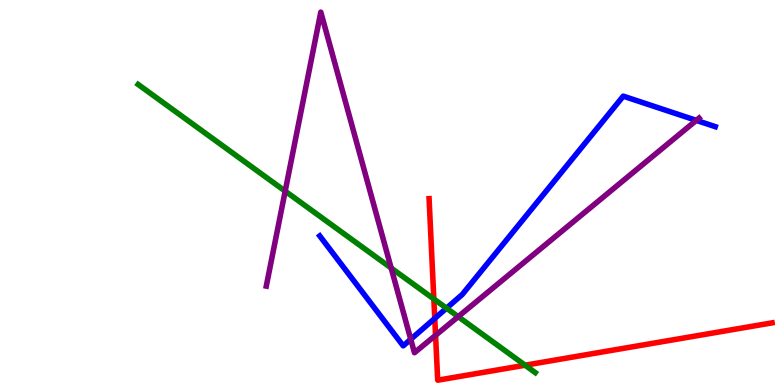[{'lines': ['blue', 'red'], 'intersections': [{'x': 5.61, 'y': 1.73}]}, {'lines': ['green', 'red'], 'intersections': [{'x': 5.6, 'y': 2.23}, {'x': 6.78, 'y': 0.514}]}, {'lines': ['purple', 'red'], 'intersections': [{'x': 5.62, 'y': 1.29}]}, {'lines': ['blue', 'green'], 'intersections': [{'x': 5.76, 'y': 2.0}]}, {'lines': ['blue', 'purple'], 'intersections': [{'x': 5.3, 'y': 1.19}, {'x': 8.98, 'y': 6.87}]}, {'lines': ['green', 'purple'], 'intersections': [{'x': 3.68, 'y': 5.04}, {'x': 5.05, 'y': 3.04}, {'x': 5.91, 'y': 1.77}]}]